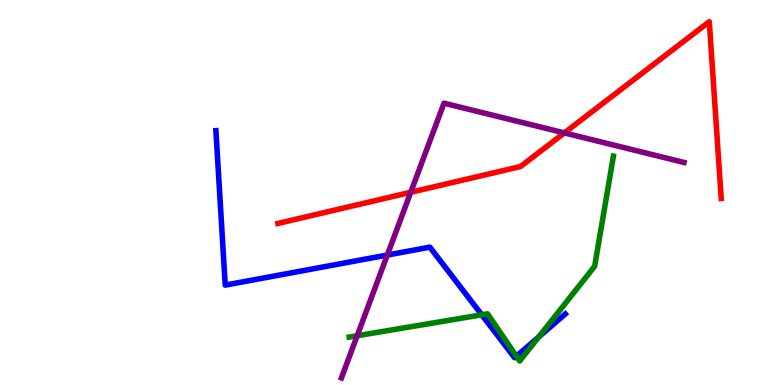[{'lines': ['blue', 'red'], 'intersections': []}, {'lines': ['green', 'red'], 'intersections': []}, {'lines': ['purple', 'red'], 'intersections': [{'x': 5.3, 'y': 5.01}, {'x': 7.28, 'y': 6.55}]}, {'lines': ['blue', 'green'], 'intersections': [{'x': 6.22, 'y': 1.82}, {'x': 6.66, 'y': 0.747}, {'x': 6.95, 'y': 1.25}]}, {'lines': ['blue', 'purple'], 'intersections': [{'x': 5.0, 'y': 3.38}]}, {'lines': ['green', 'purple'], 'intersections': [{'x': 4.61, 'y': 1.28}]}]